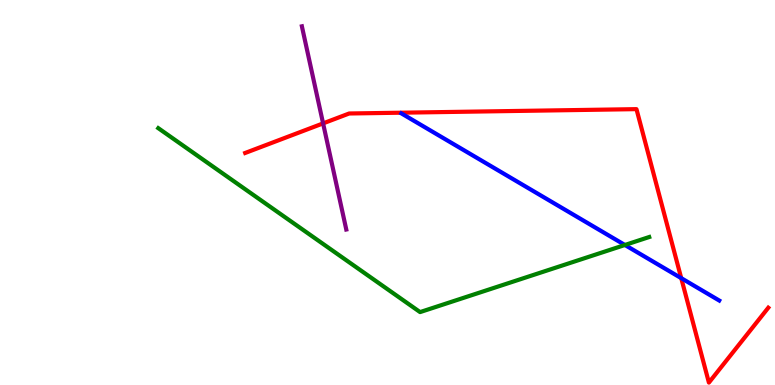[{'lines': ['blue', 'red'], 'intersections': [{'x': 8.79, 'y': 2.78}]}, {'lines': ['green', 'red'], 'intersections': []}, {'lines': ['purple', 'red'], 'intersections': [{'x': 4.17, 'y': 6.8}]}, {'lines': ['blue', 'green'], 'intersections': [{'x': 8.06, 'y': 3.64}]}, {'lines': ['blue', 'purple'], 'intersections': []}, {'lines': ['green', 'purple'], 'intersections': []}]